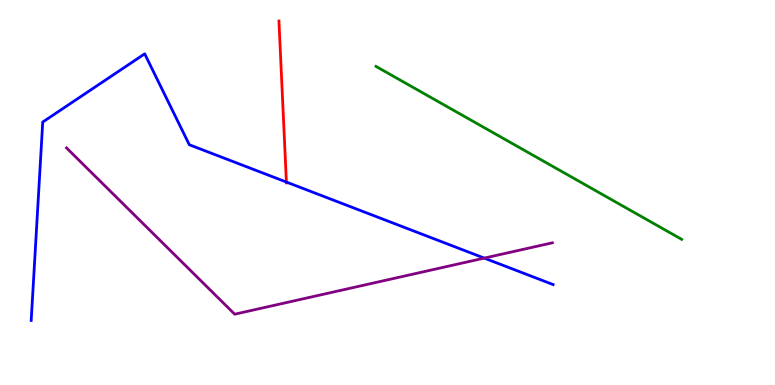[{'lines': ['blue', 'red'], 'intersections': [{'x': 3.7, 'y': 5.27}]}, {'lines': ['green', 'red'], 'intersections': []}, {'lines': ['purple', 'red'], 'intersections': []}, {'lines': ['blue', 'green'], 'intersections': []}, {'lines': ['blue', 'purple'], 'intersections': [{'x': 6.25, 'y': 3.3}]}, {'lines': ['green', 'purple'], 'intersections': []}]